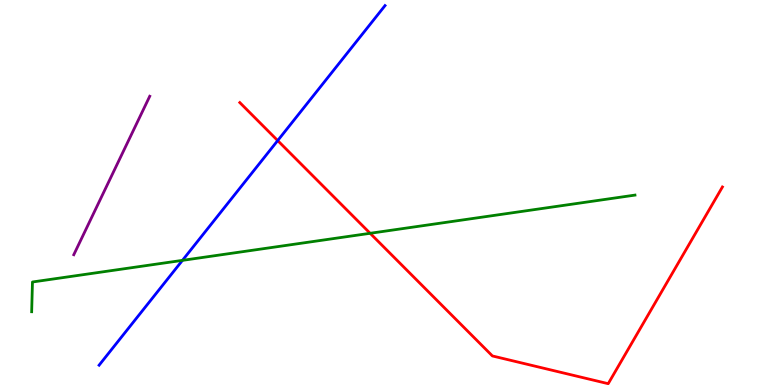[{'lines': ['blue', 'red'], 'intersections': [{'x': 3.58, 'y': 6.35}]}, {'lines': ['green', 'red'], 'intersections': [{'x': 4.78, 'y': 3.94}]}, {'lines': ['purple', 'red'], 'intersections': []}, {'lines': ['blue', 'green'], 'intersections': [{'x': 2.35, 'y': 3.24}]}, {'lines': ['blue', 'purple'], 'intersections': []}, {'lines': ['green', 'purple'], 'intersections': []}]